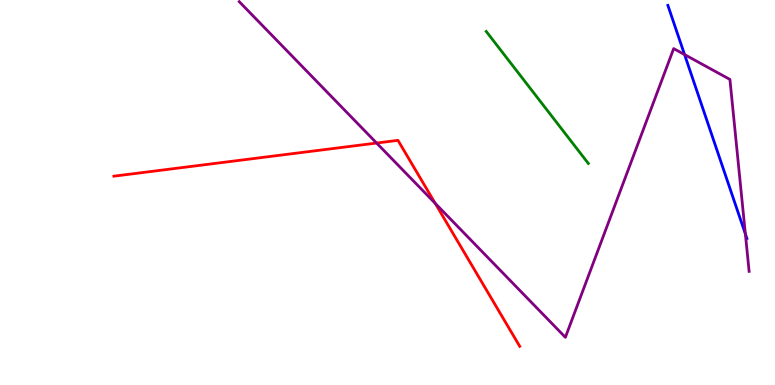[{'lines': ['blue', 'red'], 'intersections': []}, {'lines': ['green', 'red'], 'intersections': []}, {'lines': ['purple', 'red'], 'intersections': [{'x': 4.86, 'y': 6.28}, {'x': 5.62, 'y': 4.72}]}, {'lines': ['blue', 'green'], 'intersections': []}, {'lines': ['blue', 'purple'], 'intersections': [{'x': 8.83, 'y': 8.58}, {'x': 9.62, 'y': 3.92}]}, {'lines': ['green', 'purple'], 'intersections': []}]